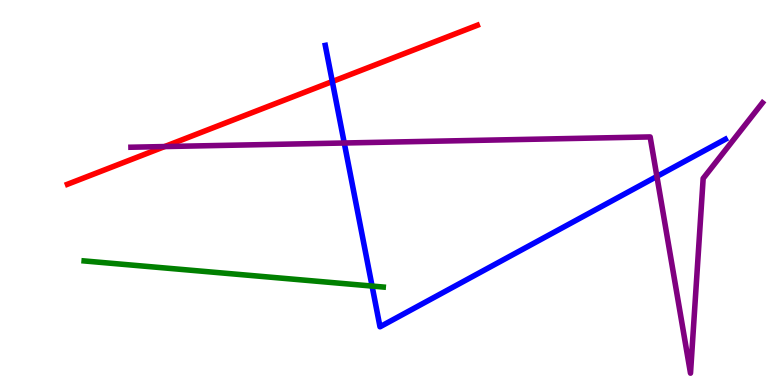[{'lines': ['blue', 'red'], 'intersections': [{'x': 4.29, 'y': 7.88}]}, {'lines': ['green', 'red'], 'intersections': []}, {'lines': ['purple', 'red'], 'intersections': [{'x': 2.12, 'y': 6.19}]}, {'lines': ['blue', 'green'], 'intersections': [{'x': 4.8, 'y': 2.57}]}, {'lines': ['blue', 'purple'], 'intersections': [{'x': 4.44, 'y': 6.29}, {'x': 8.48, 'y': 5.42}]}, {'lines': ['green', 'purple'], 'intersections': []}]